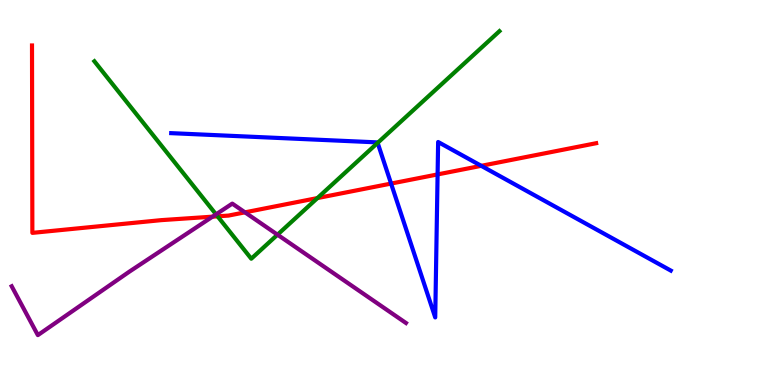[{'lines': ['blue', 'red'], 'intersections': [{'x': 5.05, 'y': 5.23}, {'x': 5.65, 'y': 5.47}, {'x': 6.21, 'y': 5.69}]}, {'lines': ['green', 'red'], 'intersections': [{'x': 2.81, 'y': 4.38}, {'x': 4.1, 'y': 4.86}]}, {'lines': ['purple', 'red'], 'intersections': [{'x': 2.74, 'y': 4.37}, {'x': 3.16, 'y': 4.48}]}, {'lines': ['blue', 'green'], 'intersections': [{'x': 4.87, 'y': 6.29}]}, {'lines': ['blue', 'purple'], 'intersections': []}, {'lines': ['green', 'purple'], 'intersections': [{'x': 2.79, 'y': 4.43}, {'x': 3.58, 'y': 3.9}]}]